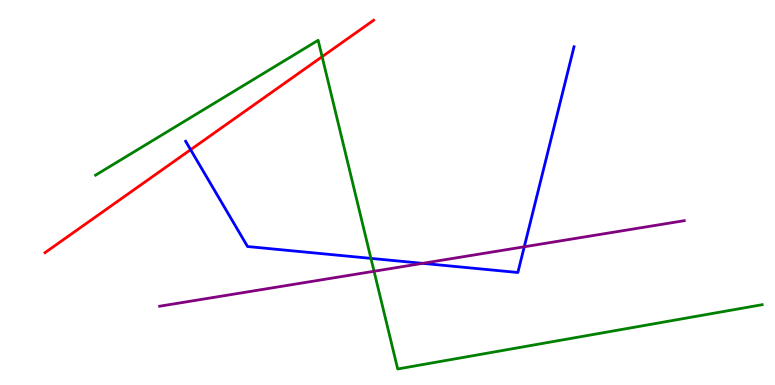[{'lines': ['blue', 'red'], 'intersections': [{'x': 2.46, 'y': 6.11}]}, {'lines': ['green', 'red'], 'intersections': [{'x': 4.16, 'y': 8.53}]}, {'lines': ['purple', 'red'], 'intersections': []}, {'lines': ['blue', 'green'], 'intersections': [{'x': 4.79, 'y': 3.29}]}, {'lines': ['blue', 'purple'], 'intersections': [{'x': 5.45, 'y': 3.16}, {'x': 6.76, 'y': 3.59}]}, {'lines': ['green', 'purple'], 'intersections': [{'x': 4.83, 'y': 2.95}]}]